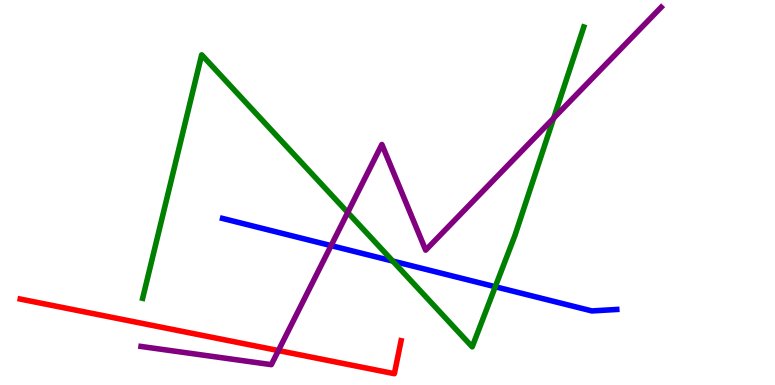[{'lines': ['blue', 'red'], 'intersections': []}, {'lines': ['green', 'red'], 'intersections': []}, {'lines': ['purple', 'red'], 'intersections': [{'x': 3.59, 'y': 0.895}]}, {'lines': ['blue', 'green'], 'intersections': [{'x': 5.07, 'y': 3.22}, {'x': 6.39, 'y': 2.55}]}, {'lines': ['blue', 'purple'], 'intersections': [{'x': 4.27, 'y': 3.62}]}, {'lines': ['green', 'purple'], 'intersections': [{'x': 4.49, 'y': 4.48}, {'x': 7.14, 'y': 6.93}]}]